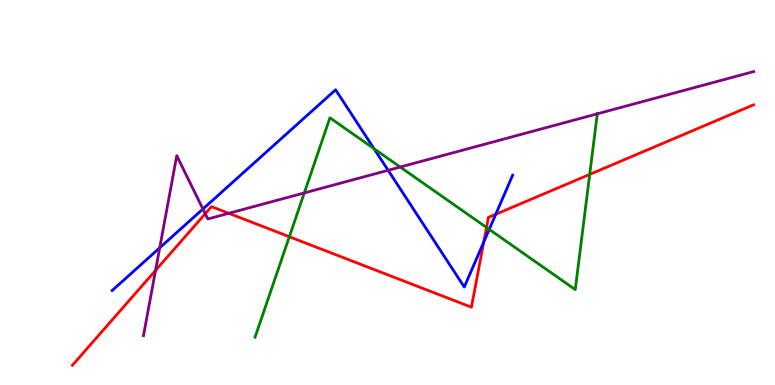[{'lines': ['blue', 'red'], 'intersections': [{'x': 6.24, 'y': 3.71}, {'x': 6.4, 'y': 4.43}]}, {'lines': ['green', 'red'], 'intersections': [{'x': 3.73, 'y': 3.85}, {'x': 6.28, 'y': 4.09}, {'x': 7.61, 'y': 5.47}]}, {'lines': ['purple', 'red'], 'intersections': [{'x': 2.01, 'y': 2.98}, {'x': 2.65, 'y': 4.45}, {'x': 2.95, 'y': 4.46}]}, {'lines': ['blue', 'green'], 'intersections': [{'x': 4.83, 'y': 6.14}, {'x': 6.31, 'y': 4.04}]}, {'lines': ['blue', 'purple'], 'intersections': [{'x': 2.06, 'y': 3.56}, {'x': 2.62, 'y': 4.57}, {'x': 5.01, 'y': 5.58}]}, {'lines': ['green', 'purple'], 'intersections': [{'x': 3.93, 'y': 4.99}, {'x': 5.16, 'y': 5.66}, {'x': 7.71, 'y': 7.04}]}]